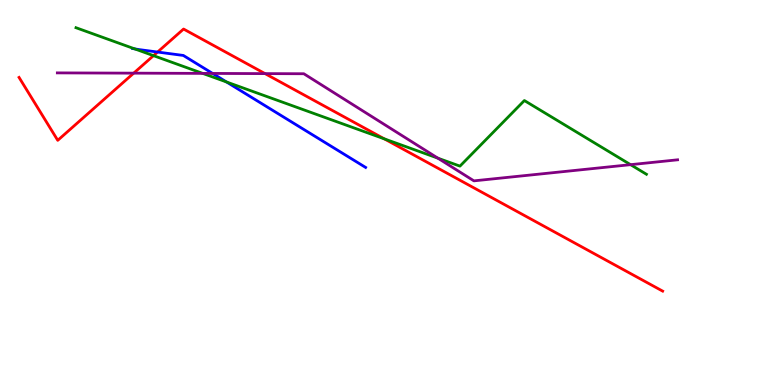[{'lines': ['blue', 'red'], 'intersections': [{'x': 2.03, 'y': 8.65}]}, {'lines': ['green', 'red'], 'intersections': [{'x': 1.98, 'y': 8.55}, {'x': 4.96, 'y': 6.39}]}, {'lines': ['purple', 'red'], 'intersections': [{'x': 1.73, 'y': 8.1}, {'x': 3.42, 'y': 8.09}]}, {'lines': ['blue', 'green'], 'intersections': [{'x': 1.74, 'y': 8.73}, {'x': 2.92, 'y': 7.87}]}, {'lines': ['blue', 'purple'], 'intersections': [{'x': 2.74, 'y': 8.09}]}, {'lines': ['green', 'purple'], 'intersections': [{'x': 2.62, 'y': 8.09}, {'x': 5.65, 'y': 5.89}, {'x': 8.14, 'y': 5.72}]}]